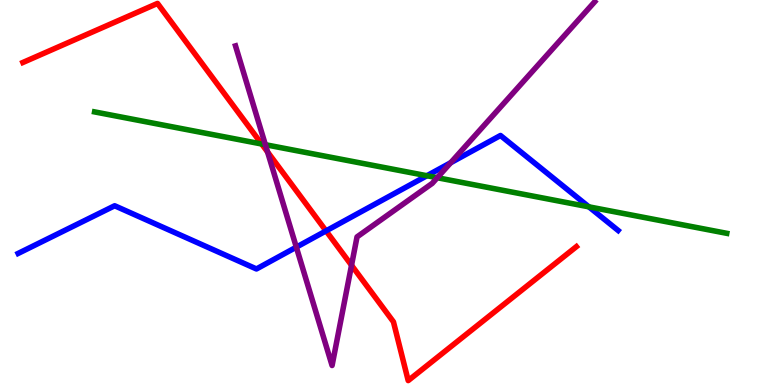[{'lines': ['blue', 'red'], 'intersections': [{'x': 4.21, 'y': 4.0}]}, {'lines': ['green', 'red'], 'intersections': [{'x': 3.38, 'y': 6.26}]}, {'lines': ['purple', 'red'], 'intersections': [{'x': 3.45, 'y': 6.05}, {'x': 4.54, 'y': 3.11}]}, {'lines': ['blue', 'green'], 'intersections': [{'x': 5.51, 'y': 5.44}, {'x': 7.6, 'y': 4.63}]}, {'lines': ['blue', 'purple'], 'intersections': [{'x': 3.82, 'y': 3.58}, {'x': 5.82, 'y': 5.77}]}, {'lines': ['green', 'purple'], 'intersections': [{'x': 3.42, 'y': 6.24}, {'x': 5.64, 'y': 5.38}]}]